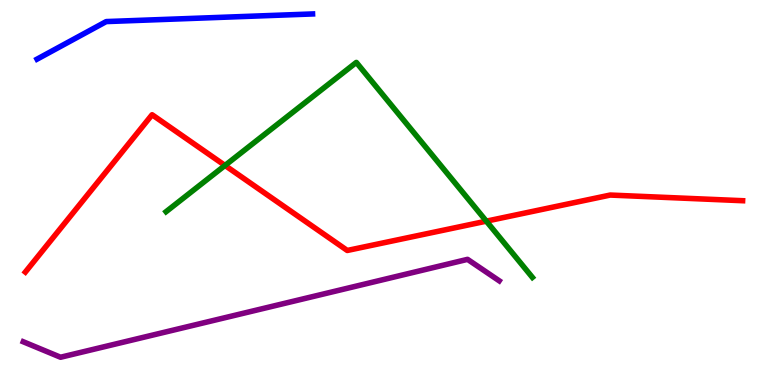[{'lines': ['blue', 'red'], 'intersections': []}, {'lines': ['green', 'red'], 'intersections': [{'x': 2.9, 'y': 5.7}, {'x': 6.28, 'y': 4.26}]}, {'lines': ['purple', 'red'], 'intersections': []}, {'lines': ['blue', 'green'], 'intersections': []}, {'lines': ['blue', 'purple'], 'intersections': []}, {'lines': ['green', 'purple'], 'intersections': []}]